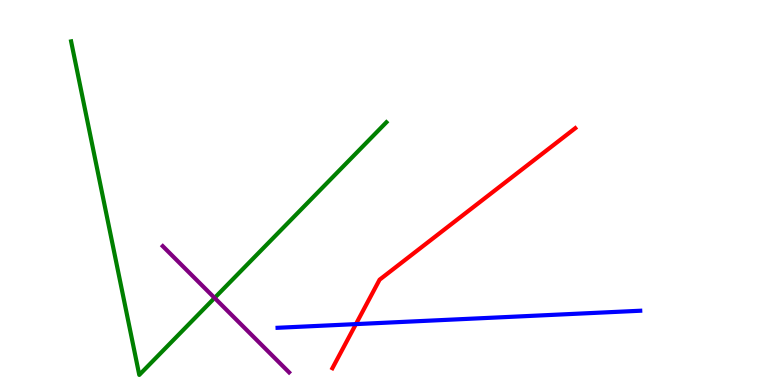[{'lines': ['blue', 'red'], 'intersections': [{'x': 4.59, 'y': 1.58}]}, {'lines': ['green', 'red'], 'intersections': []}, {'lines': ['purple', 'red'], 'intersections': []}, {'lines': ['blue', 'green'], 'intersections': []}, {'lines': ['blue', 'purple'], 'intersections': []}, {'lines': ['green', 'purple'], 'intersections': [{'x': 2.77, 'y': 2.26}]}]